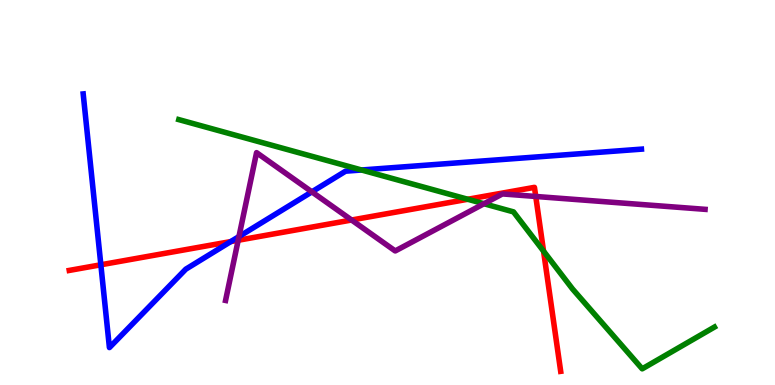[{'lines': ['blue', 'red'], 'intersections': [{'x': 1.3, 'y': 3.12}, {'x': 2.98, 'y': 3.73}]}, {'lines': ['green', 'red'], 'intersections': [{'x': 6.04, 'y': 4.82}, {'x': 7.01, 'y': 3.48}]}, {'lines': ['purple', 'red'], 'intersections': [{'x': 3.07, 'y': 3.76}, {'x': 4.54, 'y': 4.29}, {'x': 6.91, 'y': 4.9}]}, {'lines': ['blue', 'green'], 'intersections': [{'x': 4.67, 'y': 5.58}]}, {'lines': ['blue', 'purple'], 'intersections': [{'x': 3.08, 'y': 3.86}, {'x': 4.02, 'y': 5.02}]}, {'lines': ['green', 'purple'], 'intersections': [{'x': 6.24, 'y': 4.71}]}]